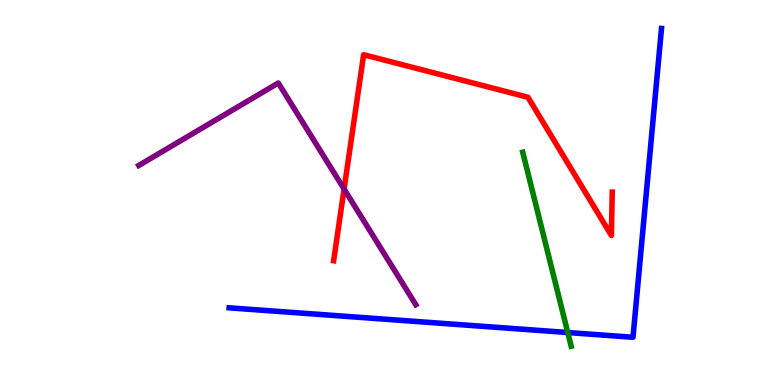[{'lines': ['blue', 'red'], 'intersections': []}, {'lines': ['green', 'red'], 'intersections': []}, {'lines': ['purple', 'red'], 'intersections': [{'x': 4.44, 'y': 5.09}]}, {'lines': ['blue', 'green'], 'intersections': [{'x': 7.33, 'y': 1.36}]}, {'lines': ['blue', 'purple'], 'intersections': []}, {'lines': ['green', 'purple'], 'intersections': []}]